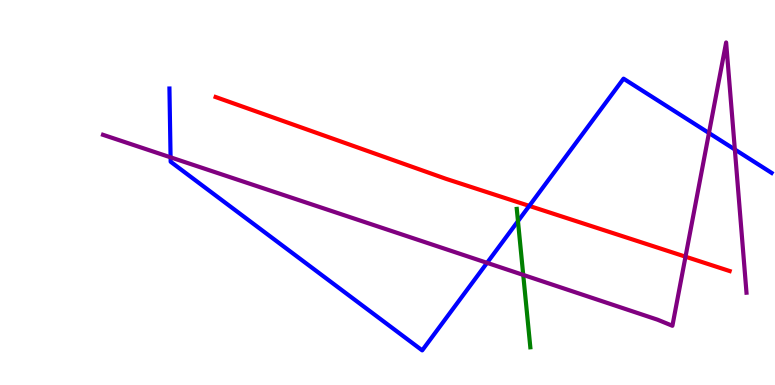[{'lines': ['blue', 'red'], 'intersections': [{'x': 6.83, 'y': 4.65}]}, {'lines': ['green', 'red'], 'intersections': []}, {'lines': ['purple', 'red'], 'intersections': [{'x': 8.85, 'y': 3.33}]}, {'lines': ['blue', 'green'], 'intersections': [{'x': 6.68, 'y': 4.26}]}, {'lines': ['blue', 'purple'], 'intersections': [{'x': 2.2, 'y': 5.91}, {'x': 6.28, 'y': 3.17}, {'x': 9.15, 'y': 6.54}, {'x': 9.48, 'y': 6.12}]}, {'lines': ['green', 'purple'], 'intersections': [{'x': 6.75, 'y': 2.86}]}]